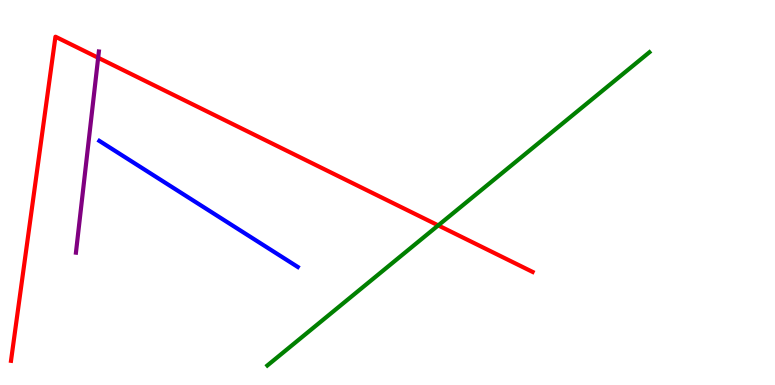[{'lines': ['blue', 'red'], 'intersections': []}, {'lines': ['green', 'red'], 'intersections': [{'x': 5.65, 'y': 4.15}]}, {'lines': ['purple', 'red'], 'intersections': [{'x': 1.27, 'y': 8.5}]}, {'lines': ['blue', 'green'], 'intersections': []}, {'lines': ['blue', 'purple'], 'intersections': []}, {'lines': ['green', 'purple'], 'intersections': []}]